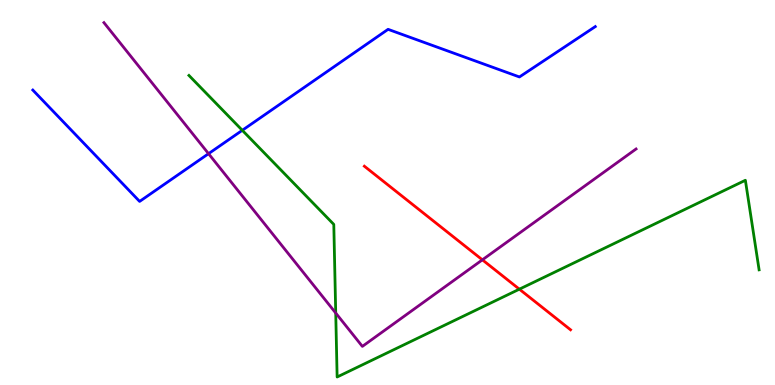[{'lines': ['blue', 'red'], 'intersections': []}, {'lines': ['green', 'red'], 'intersections': [{'x': 6.7, 'y': 2.49}]}, {'lines': ['purple', 'red'], 'intersections': [{'x': 6.22, 'y': 3.25}]}, {'lines': ['blue', 'green'], 'intersections': [{'x': 3.13, 'y': 6.62}]}, {'lines': ['blue', 'purple'], 'intersections': [{'x': 2.69, 'y': 6.01}]}, {'lines': ['green', 'purple'], 'intersections': [{'x': 4.33, 'y': 1.87}]}]